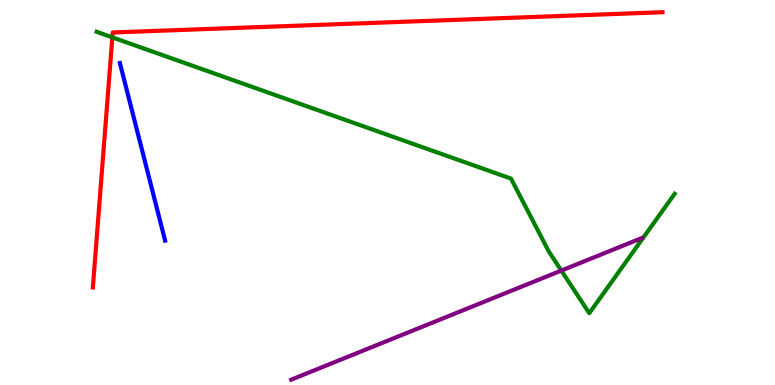[{'lines': ['blue', 'red'], 'intersections': []}, {'lines': ['green', 'red'], 'intersections': [{'x': 1.45, 'y': 9.03}]}, {'lines': ['purple', 'red'], 'intersections': []}, {'lines': ['blue', 'green'], 'intersections': []}, {'lines': ['blue', 'purple'], 'intersections': []}, {'lines': ['green', 'purple'], 'intersections': [{'x': 7.24, 'y': 2.97}]}]